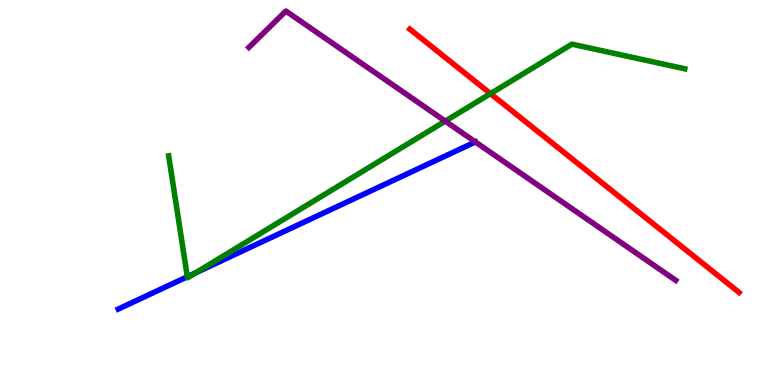[{'lines': ['blue', 'red'], 'intersections': []}, {'lines': ['green', 'red'], 'intersections': [{'x': 6.33, 'y': 7.57}]}, {'lines': ['purple', 'red'], 'intersections': []}, {'lines': ['blue', 'green'], 'intersections': [{'x': 2.42, 'y': 2.81}, {'x': 2.52, 'y': 2.91}]}, {'lines': ['blue', 'purple'], 'intersections': [{'x': 6.13, 'y': 6.31}]}, {'lines': ['green', 'purple'], 'intersections': [{'x': 5.75, 'y': 6.85}]}]